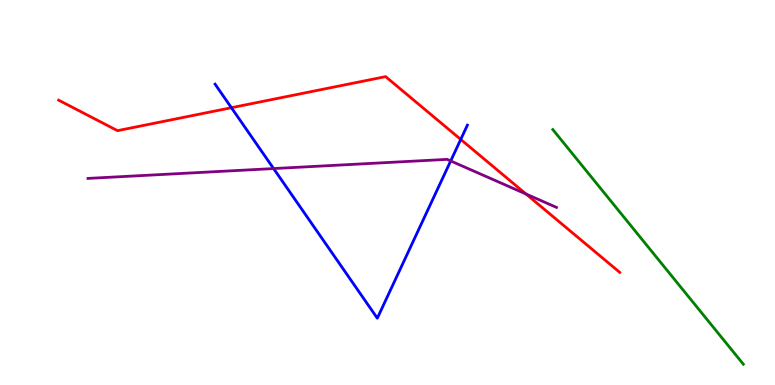[{'lines': ['blue', 'red'], 'intersections': [{'x': 2.99, 'y': 7.2}, {'x': 5.94, 'y': 6.38}]}, {'lines': ['green', 'red'], 'intersections': []}, {'lines': ['purple', 'red'], 'intersections': [{'x': 6.79, 'y': 4.96}]}, {'lines': ['blue', 'green'], 'intersections': []}, {'lines': ['blue', 'purple'], 'intersections': [{'x': 3.53, 'y': 5.62}, {'x': 5.82, 'y': 5.82}]}, {'lines': ['green', 'purple'], 'intersections': []}]